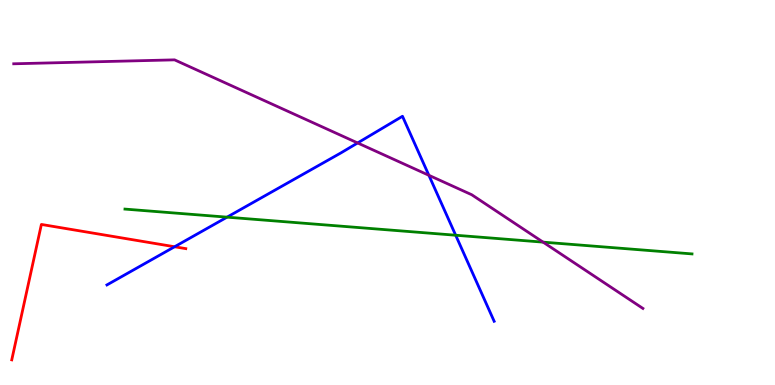[{'lines': ['blue', 'red'], 'intersections': [{'x': 2.25, 'y': 3.59}]}, {'lines': ['green', 'red'], 'intersections': []}, {'lines': ['purple', 'red'], 'intersections': []}, {'lines': ['blue', 'green'], 'intersections': [{'x': 2.93, 'y': 4.36}, {'x': 5.88, 'y': 3.89}]}, {'lines': ['blue', 'purple'], 'intersections': [{'x': 4.61, 'y': 6.29}, {'x': 5.53, 'y': 5.45}]}, {'lines': ['green', 'purple'], 'intersections': [{'x': 7.01, 'y': 3.71}]}]